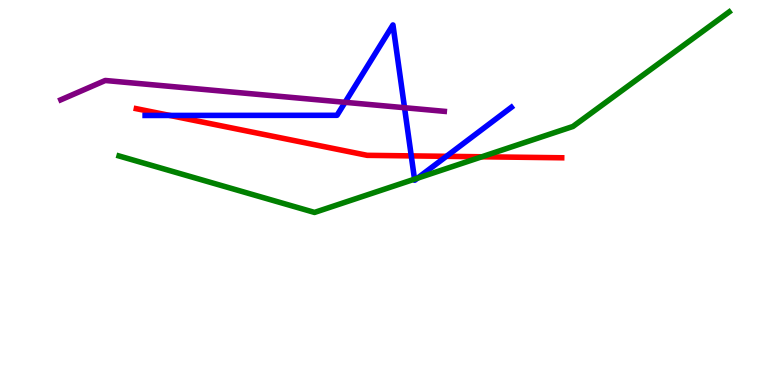[{'lines': ['blue', 'red'], 'intersections': [{'x': 2.19, 'y': 7.0}, {'x': 5.31, 'y': 5.95}, {'x': 5.76, 'y': 5.94}]}, {'lines': ['green', 'red'], 'intersections': [{'x': 6.22, 'y': 5.93}]}, {'lines': ['purple', 'red'], 'intersections': []}, {'lines': ['blue', 'green'], 'intersections': [{'x': 5.35, 'y': 5.35}, {'x': 5.39, 'y': 5.37}]}, {'lines': ['blue', 'purple'], 'intersections': [{'x': 4.45, 'y': 7.34}, {'x': 5.22, 'y': 7.2}]}, {'lines': ['green', 'purple'], 'intersections': []}]